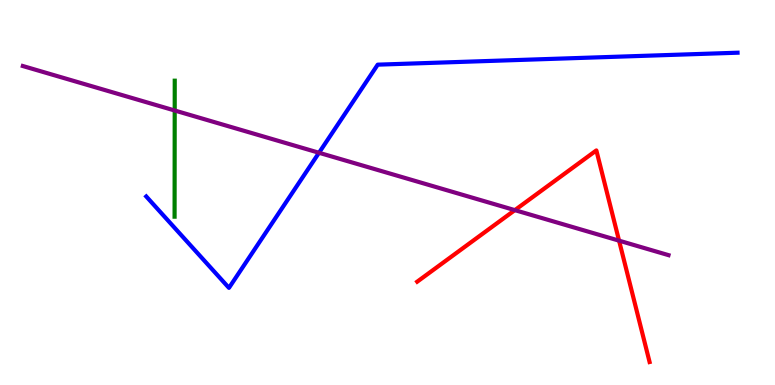[{'lines': ['blue', 'red'], 'intersections': []}, {'lines': ['green', 'red'], 'intersections': []}, {'lines': ['purple', 'red'], 'intersections': [{'x': 6.64, 'y': 4.54}, {'x': 7.99, 'y': 3.75}]}, {'lines': ['blue', 'green'], 'intersections': []}, {'lines': ['blue', 'purple'], 'intersections': [{'x': 4.12, 'y': 6.03}]}, {'lines': ['green', 'purple'], 'intersections': [{'x': 2.25, 'y': 7.13}]}]